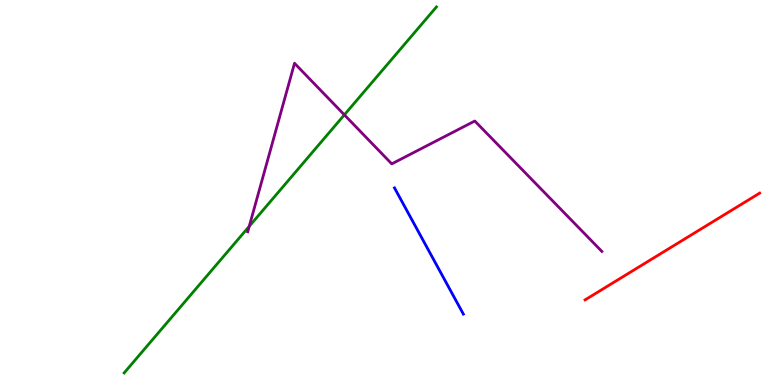[{'lines': ['blue', 'red'], 'intersections': []}, {'lines': ['green', 'red'], 'intersections': []}, {'lines': ['purple', 'red'], 'intersections': []}, {'lines': ['blue', 'green'], 'intersections': []}, {'lines': ['blue', 'purple'], 'intersections': []}, {'lines': ['green', 'purple'], 'intersections': [{'x': 3.22, 'y': 4.12}, {'x': 4.44, 'y': 7.02}]}]